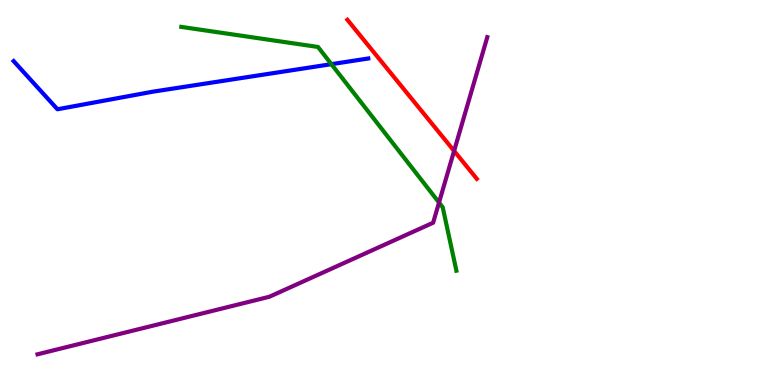[{'lines': ['blue', 'red'], 'intersections': []}, {'lines': ['green', 'red'], 'intersections': []}, {'lines': ['purple', 'red'], 'intersections': [{'x': 5.86, 'y': 6.08}]}, {'lines': ['blue', 'green'], 'intersections': [{'x': 4.28, 'y': 8.33}]}, {'lines': ['blue', 'purple'], 'intersections': []}, {'lines': ['green', 'purple'], 'intersections': [{'x': 5.66, 'y': 4.74}]}]